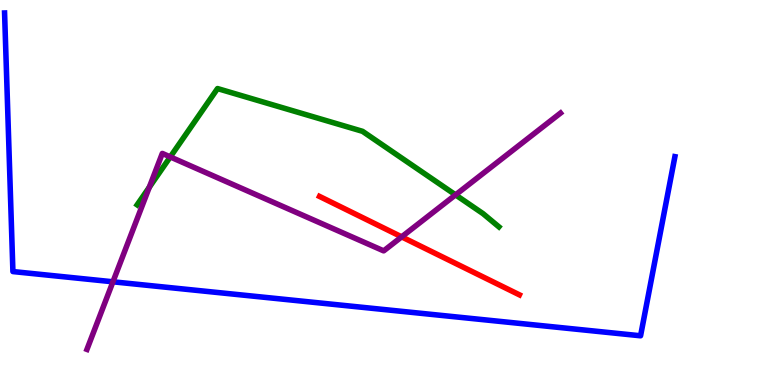[{'lines': ['blue', 'red'], 'intersections': []}, {'lines': ['green', 'red'], 'intersections': []}, {'lines': ['purple', 'red'], 'intersections': [{'x': 5.18, 'y': 3.85}]}, {'lines': ['blue', 'green'], 'intersections': []}, {'lines': ['blue', 'purple'], 'intersections': [{'x': 1.46, 'y': 2.68}]}, {'lines': ['green', 'purple'], 'intersections': [{'x': 1.93, 'y': 5.14}, {'x': 2.2, 'y': 5.92}, {'x': 5.88, 'y': 4.94}]}]